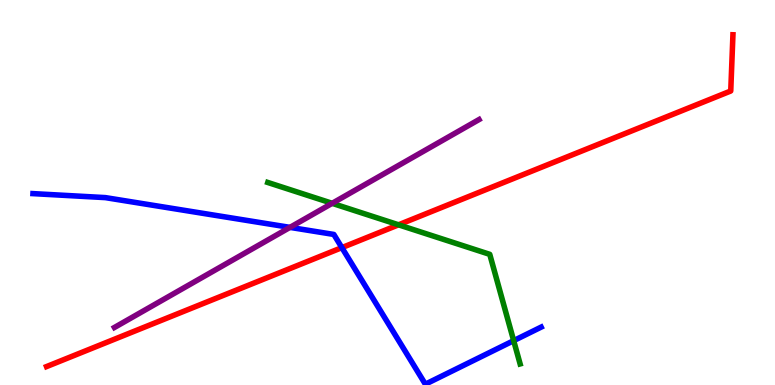[{'lines': ['blue', 'red'], 'intersections': [{'x': 4.41, 'y': 3.57}]}, {'lines': ['green', 'red'], 'intersections': [{'x': 5.14, 'y': 4.16}]}, {'lines': ['purple', 'red'], 'intersections': []}, {'lines': ['blue', 'green'], 'intersections': [{'x': 6.63, 'y': 1.15}]}, {'lines': ['blue', 'purple'], 'intersections': [{'x': 3.74, 'y': 4.09}]}, {'lines': ['green', 'purple'], 'intersections': [{'x': 4.29, 'y': 4.72}]}]